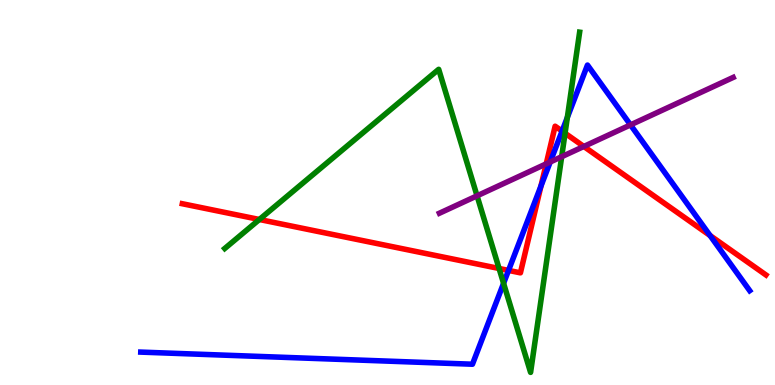[{'lines': ['blue', 'red'], 'intersections': [{'x': 6.56, 'y': 2.98}, {'x': 6.98, 'y': 5.17}, {'x': 7.25, 'y': 6.59}, {'x': 9.16, 'y': 3.88}]}, {'lines': ['green', 'red'], 'intersections': [{'x': 3.35, 'y': 4.3}, {'x': 6.44, 'y': 3.03}, {'x': 7.29, 'y': 6.54}]}, {'lines': ['purple', 'red'], 'intersections': [{'x': 7.05, 'y': 5.74}, {'x': 7.53, 'y': 6.2}]}, {'lines': ['blue', 'green'], 'intersections': [{'x': 6.5, 'y': 2.64}, {'x': 7.32, 'y': 6.95}]}, {'lines': ['blue', 'purple'], 'intersections': [{'x': 7.1, 'y': 5.79}, {'x': 8.14, 'y': 6.76}]}, {'lines': ['green', 'purple'], 'intersections': [{'x': 6.16, 'y': 4.91}, {'x': 7.25, 'y': 5.93}]}]